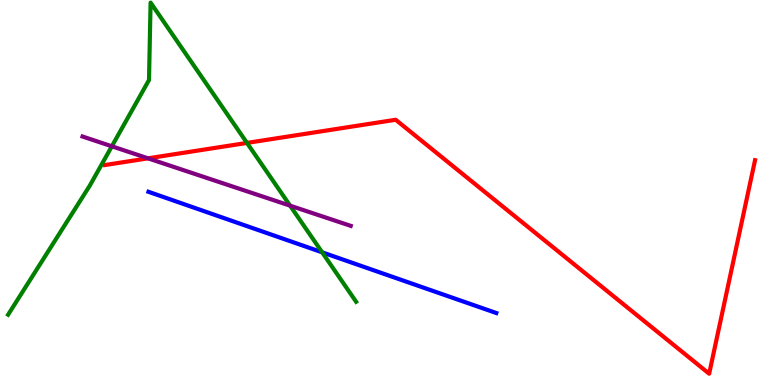[{'lines': ['blue', 'red'], 'intersections': []}, {'lines': ['green', 'red'], 'intersections': [{'x': 3.19, 'y': 6.29}]}, {'lines': ['purple', 'red'], 'intersections': [{'x': 1.91, 'y': 5.89}]}, {'lines': ['blue', 'green'], 'intersections': [{'x': 4.16, 'y': 3.45}]}, {'lines': ['blue', 'purple'], 'intersections': []}, {'lines': ['green', 'purple'], 'intersections': [{'x': 1.44, 'y': 6.2}, {'x': 3.74, 'y': 4.66}]}]